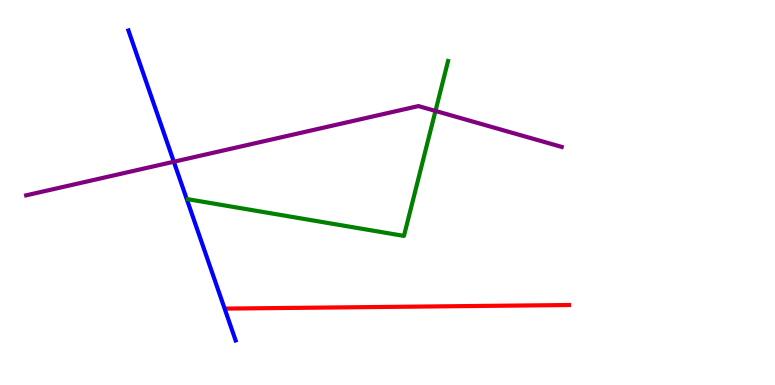[{'lines': ['blue', 'red'], 'intersections': []}, {'lines': ['green', 'red'], 'intersections': []}, {'lines': ['purple', 'red'], 'intersections': []}, {'lines': ['blue', 'green'], 'intersections': []}, {'lines': ['blue', 'purple'], 'intersections': [{'x': 2.24, 'y': 5.8}]}, {'lines': ['green', 'purple'], 'intersections': [{'x': 5.62, 'y': 7.12}]}]